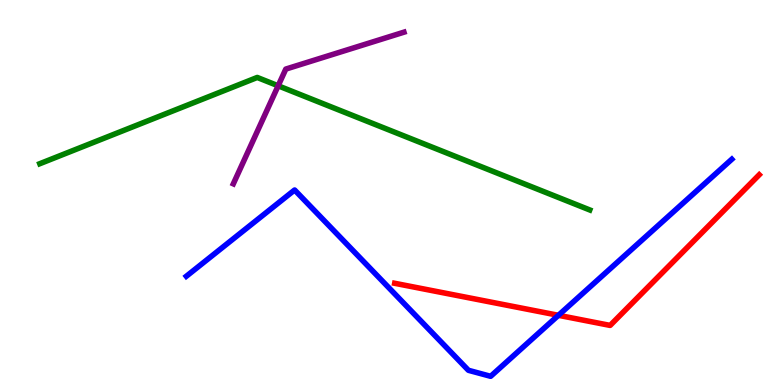[{'lines': ['blue', 'red'], 'intersections': [{'x': 7.21, 'y': 1.81}]}, {'lines': ['green', 'red'], 'intersections': []}, {'lines': ['purple', 'red'], 'intersections': []}, {'lines': ['blue', 'green'], 'intersections': []}, {'lines': ['blue', 'purple'], 'intersections': []}, {'lines': ['green', 'purple'], 'intersections': [{'x': 3.59, 'y': 7.77}]}]